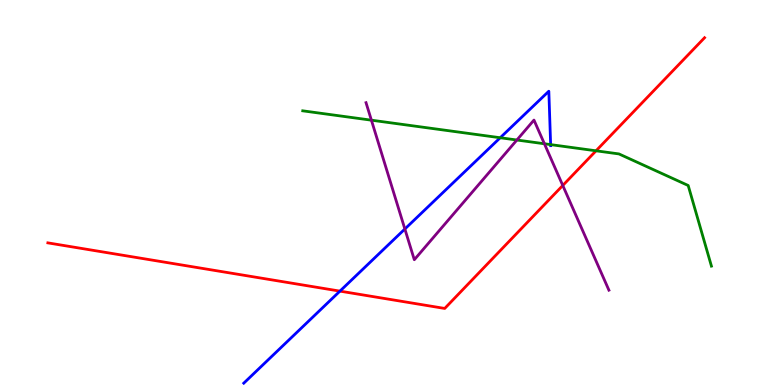[{'lines': ['blue', 'red'], 'intersections': [{'x': 4.39, 'y': 2.44}]}, {'lines': ['green', 'red'], 'intersections': [{'x': 7.69, 'y': 6.08}]}, {'lines': ['purple', 'red'], 'intersections': [{'x': 7.26, 'y': 5.18}]}, {'lines': ['blue', 'green'], 'intersections': [{'x': 6.45, 'y': 6.42}, {'x': 7.11, 'y': 6.24}]}, {'lines': ['blue', 'purple'], 'intersections': [{'x': 5.22, 'y': 4.05}]}, {'lines': ['green', 'purple'], 'intersections': [{'x': 4.79, 'y': 6.88}, {'x': 6.67, 'y': 6.36}, {'x': 7.02, 'y': 6.27}]}]